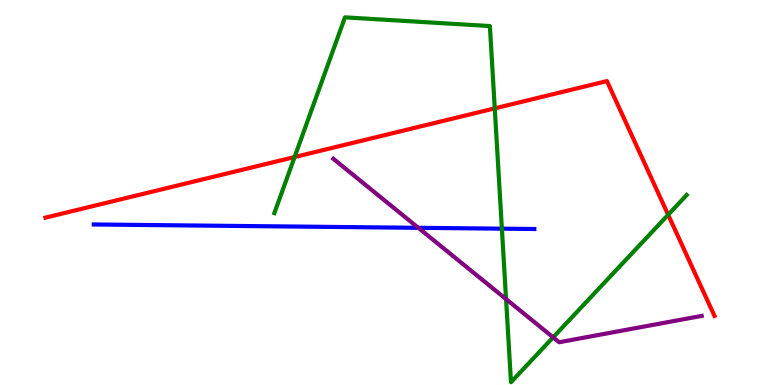[{'lines': ['blue', 'red'], 'intersections': []}, {'lines': ['green', 'red'], 'intersections': [{'x': 3.8, 'y': 5.92}, {'x': 6.38, 'y': 7.19}, {'x': 8.62, 'y': 4.42}]}, {'lines': ['purple', 'red'], 'intersections': []}, {'lines': ['blue', 'green'], 'intersections': [{'x': 6.48, 'y': 4.06}]}, {'lines': ['blue', 'purple'], 'intersections': [{'x': 5.4, 'y': 4.08}]}, {'lines': ['green', 'purple'], 'intersections': [{'x': 6.53, 'y': 2.23}, {'x': 7.14, 'y': 1.24}]}]